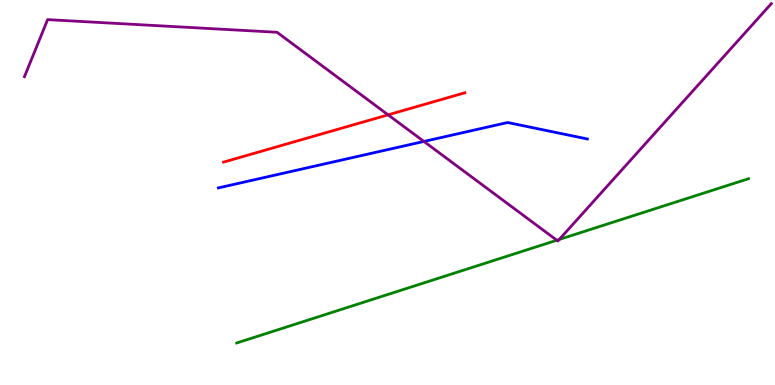[{'lines': ['blue', 'red'], 'intersections': []}, {'lines': ['green', 'red'], 'intersections': []}, {'lines': ['purple', 'red'], 'intersections': [{'x': 5.01, 'y': 7.02}]}, {'lines': ['blue', 'green'], 'intersections': []}, {'lines': ['blue', 'purple'], 'intersections': [{'x': 5.47, 'y': 6.33}]}, {'lines': ['green', 'purple'], 'intersections': [{'x': 7.18, 'y': 3.76}, {'x': 7.22, 'y': 3.78}]}]